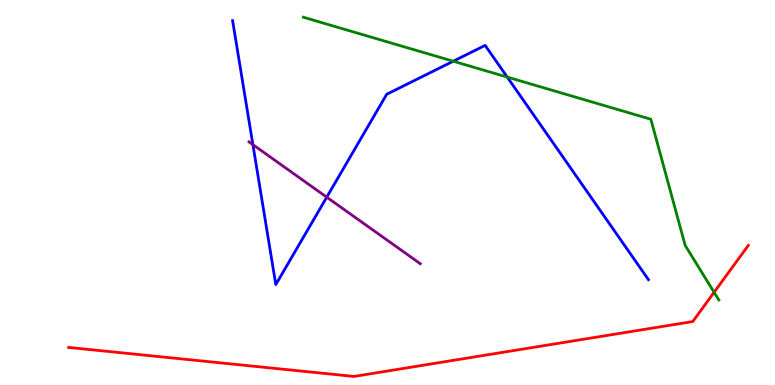[{'lines': ['blue', 'red'], 'intersections': []}, {'lines': ['green', 'red'], 'intersections': [{'x': 9.21, 'y': 2.41}]}, {'lines': ['purple', 'red'], 'intersections': []}, {'lines': ['blue', 'green'], 'intersections': [{'x': 5.85, 'y': 8.41}, {'x': 6.54, 'y': 8.0}]}, {'lines': ['blue', 'purple'], 'intersections': [{'x': 3.26, 'y': 6.24}, {'x': 4.22, 'y': 4.88}]}, {'lines': ['green', 'purple'], 'intersections': []}]